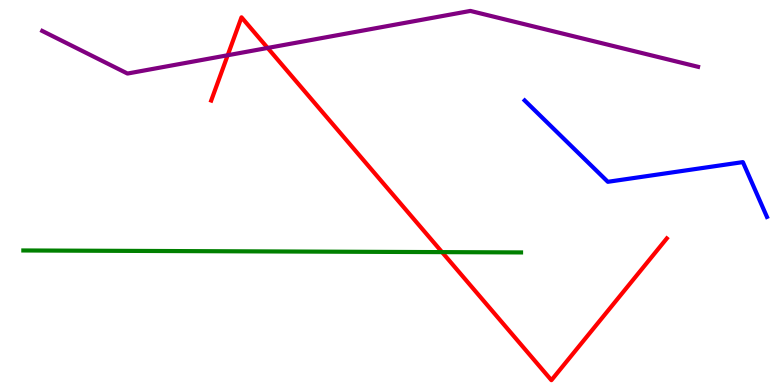[{'lines': ['blue', 'red'], 'intersections': []}, {'lines': ['green', 'red'], 'intersections': [{'x': 5.7, 'y': 3.45}]}, {'lines': ['purple', 'red'], 'intersections': [{'x': 2.94, 'y': 8.57}, {'x': 3.45, 'y': 8.75}]}, {'lines': ['blue', 'green'], 'intersections': []}, {'lines': ['blue', 'purple'], 'intersections': []}, {'lines': ['green', 'purple'], 'intersections': []}]